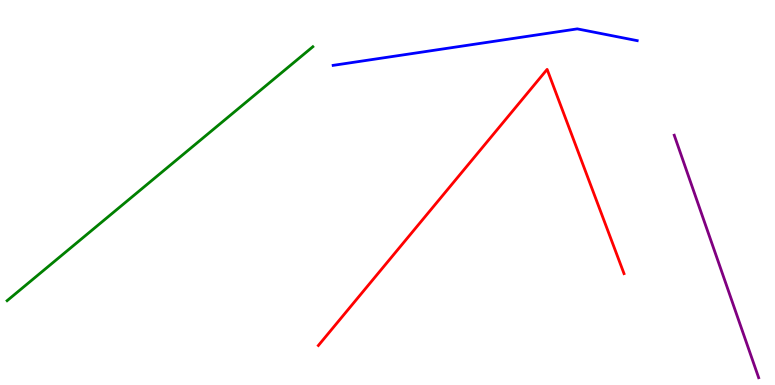[{'lines': ['blue', 'red'], 'intersections': []}, {'lines': ['green', 'red'], 'intersections': []}, {'lines': ['purple', 'red'], 'intersections': []}, {'lines': ['blue', 'green'], 'intersections': []}, {'lines': ['blue', 'purple'], 'intersections': []}, {'lines': ['green', 'purple'], 'intersections': []}]